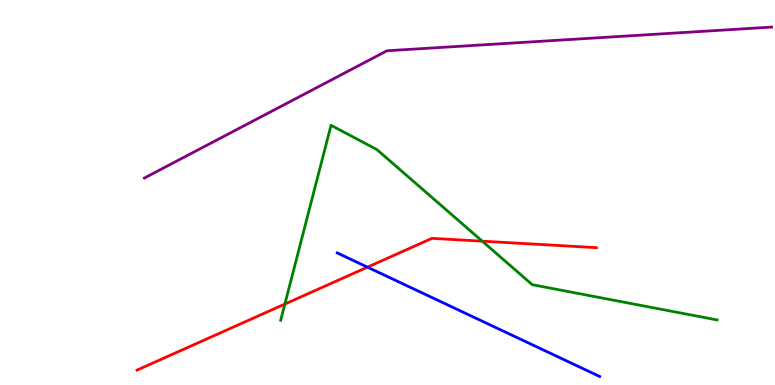[{'lines': ['blue', 'red'], 'intersections': [{'x': 4.74, 'y': 3.06}]}, {'lines': ['green', 'red'], 'intersections': [{'x': 3.68, 'y': 2.1}, {'x': 6.22, 'y': 3.74}]}, {'lines': ['purple', 'red'], 'intersections': []}, {'lines': ['blue', 'green'], 'intersections': []}, {'lines': ['blue', 'purple'], 'intersections': []}, {'lines': ['green', 'purple'], 'intersections': []}]